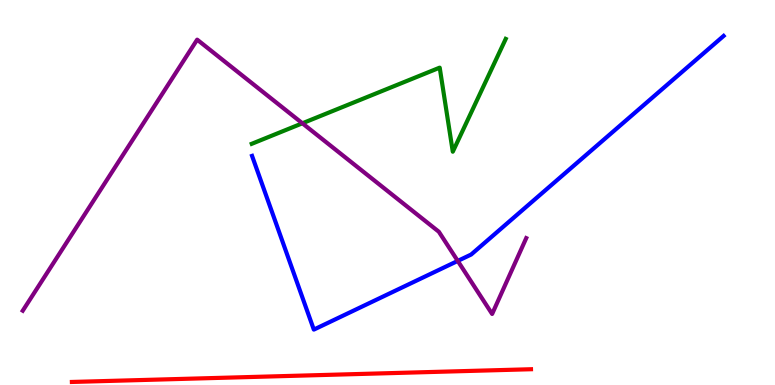[{'lines': ['blue', 'red'], 'intersections': []}, {'lines': ['green', 'red'], 'intersections': []}, {'lines': ['purple', 'red'], 'intersections': []}, {'lines': ['blue', 'green'], 'intersections': []}, {'lines': ['blue', 'purple'], 'intersections': [{'x': 5.91, 'y': 3.22}]}, {'lines': ['green', 'purple'], 'intersections': [{'x': 3.9, 'y': 6.8}]}]